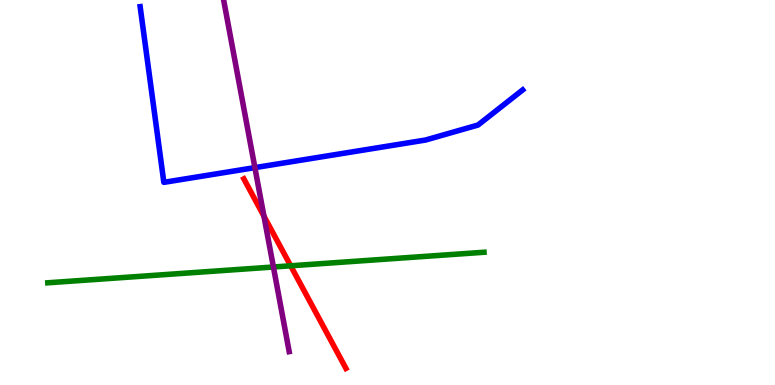[{'lines': ['blue', 'red'], 'intersections': []}, {'lines': ['green', 'red'], 'intersections': [{'x': 3.75, 'y': 3.1}]}, {'lines': ['purple', 'red'], 'intersections': [{'x': 3.41, 'y': 4.39}]}, {'lines': ['blue', 'green'], 'intersections': []}, {'lines': ['blue', 'purple'], 'intersections': [{'x': 3.29, 'y': 5.65}]}, {'lines': ['green', 'purple'], 'intersections': [{'x': 3.53, 'y': 3.06}]}]